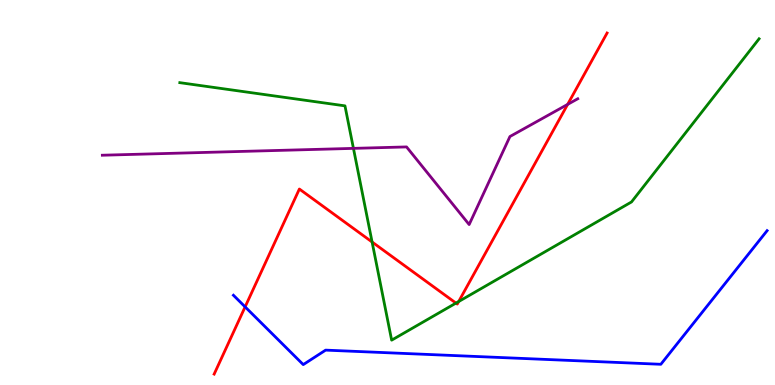[{'lines': ['blue', 'red'], 'intersections': [{'x': 3.16, 'y': 2.03}]}, {'lines': ['green', 'red'], 'intersections': [{'x': 4.8, 'y': 3.71}, {'x': 5.88, 'y': 2.13}, {'x': 5.92, 'y': 2.17}]}, {'lines': ['purple', 'red'], 'intersections': [{'x': 7.32, 'y': 7.29}]}, {'lines': ['blue', 'green'], 'intersections': []}, {'lines': ['blue', 'purple'], 'intersections': []}, {'lines': ['green', 'purple'], 'intersections': [{'x': 4.56, 'y': 6.15}]}]